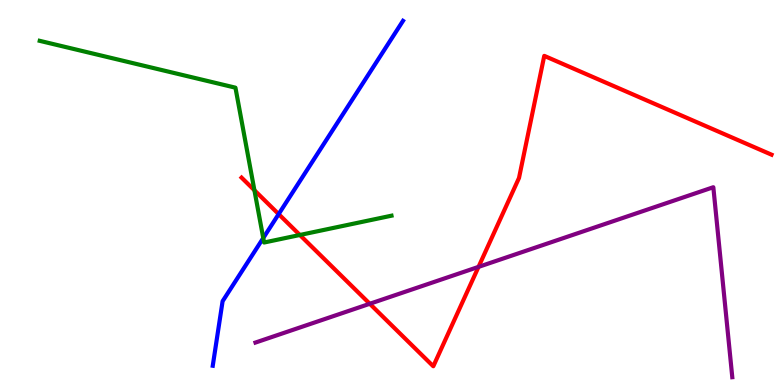[{'lines': ['blue', 'red'], 'intersections': [{'x': 3.6, 'y': 4.44}]}, {'lines': ['green', 'red'], 'intersections': [{'x': 3.28, 'y': 5.06}, {'x': 3.87, 'y': 3.9}]}, {'lines': ['purple', 'red'], 'intersections': [{'x': 4.77, 'y': 2.11}, {'x': 6.17, 'y': 3.07}]}, {'lines': ['blue', 'green'], 'intersections': [{'x': 3.4, 'y': 3.82}]}, {'lines': ['blue', 'purple'], 'intersections': []}, {'lines': ['green', 'purple'], 'intersections': []}]